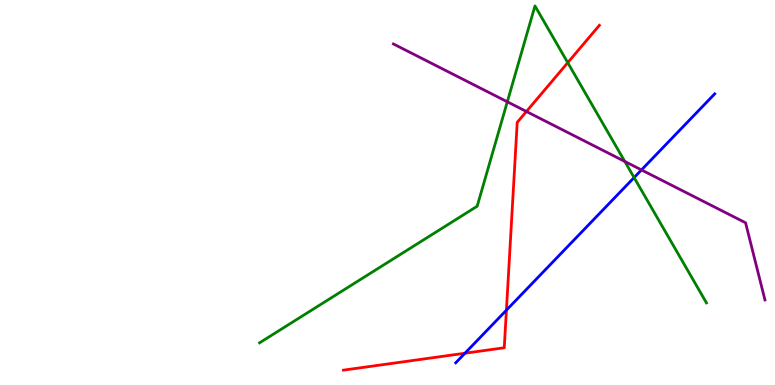[{'lines': ['blue', 'red'], 'intersections': [{'x': 6.0, 'y': 0.825}, {'x': 6.53, 'y': 1.94}]}, {'lines': ['green', 'red'], 'intersections': [{'x': 7.33, 'y': 8.37}]}, {'lines': ['purple', 'red'], 'intersections': [{'x': 6.79, 'y': 7.1}]}, {'lines': ['blue', 'green'], 'intersections': [{'x': 8.18, 'y': 5.39}]}, {'lines': ['blue', 'purple'], 'intersections': [{'x': 8.28, 'y': 5.59}]}, {'lines': ['green', 'purple'], 'intersections': [{'x': 6.55, 'y': 7.36}, {'x': 8.06, 'y': 5.81}]}]